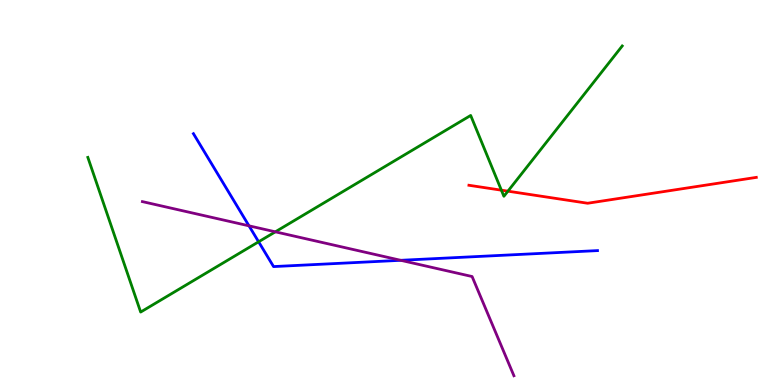[{'lines': ['blue', 'red'], 'intersections': []}, {'lines': ['green', 'red'], 'intersections': [{'x': 6.47, 'y': 5.06}, {'x': 6.55, 'y': 5.03}]}, {'lines': ['purple', 'red'], 'intersections': []}, {'lines': ['blue', 'green'], 'intersections': [{'x': 3.34, 'y': 3.72}]}, {'lines': ['blue', 'purple'], 'intersections': [{'x': 3.21, 'y': 4.13}, {'x': 5.17, 'y': 3.24}]}, {'lines': ['green', 'purple'], 'intersections': [{'x': 3.55, 'y': 3.98}]}]